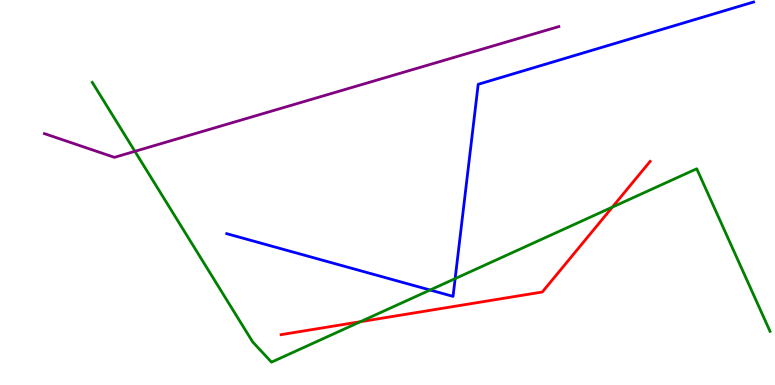[{'lines': ['blue', 'red'], 'intersections': []}, {'lines': ['green', 'red'], 'intersections': [{'x': 4.65, 'y': 1.64}, {'x': 7.9, 'y': 4.62}]}, {'lines': ['purple', 'red'], 'intersections': []}, {'lines': ['blue', 'green'], 'intersections': [{'x': 5.55, 'y': 2.47}, {'x': 5.87, 'y': 2.76}]}, {'lines': ['blue', 'purple'], 'intersections': []}, {'lines': ['green', 'purple'], 'intersections': [{'x': 1.74, 'y': 6.07}]}]